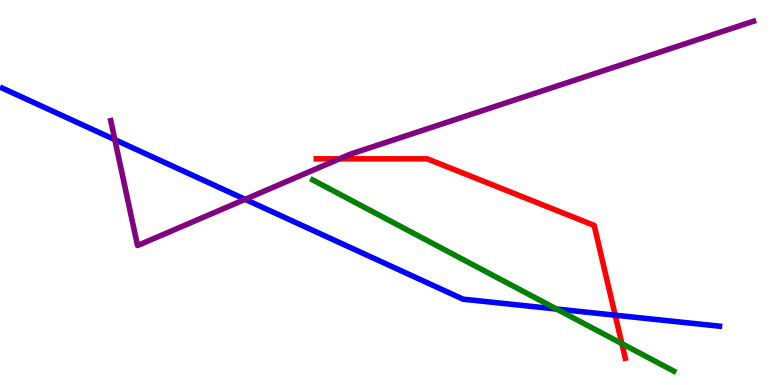[{'lines': ['blue', 'red'], 'intersections': [{'x': 7.94, 'y': 1.81}]}, {'lines': ['green', 'red'], 'intersections': [{'x': 8.02, 'y': 1.07}]}, {'lines': ['purple', 'red'], 'intersections': [{'x': 4.38, 'y': 5.87}]}, {'lines': ['blue', 'green'], 'intersections': [{'x': 7.18, 'y': 1.97}]}, {'lines': ['blue', 'purple'], 'intersections': [{'x': 1.48, 'y': 6.37}, {'x': 3.16, 'y': 4.82}]}, {'lines': ['green', 'purple'], 'intersections': []}]